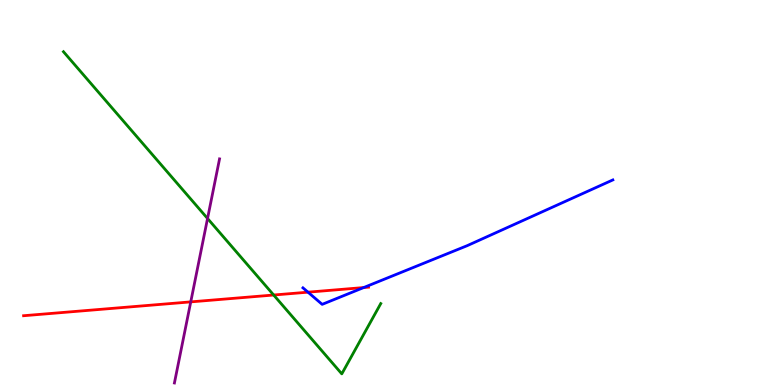[{'lines': ['blue', 'red'], 'intersections': [{'x': 3.97, 'y': 2.41}, {'x': 4.69, 'y': 2.53}]}, {'lines': ['green', 'red'], 'intersections': [{'x': 3.53, 'y': 2.34}]}, {'lines': ['purple', 'red'], 'intersections': [{'x': 2.46, 'y': 2.16}]}, {'lines': ['blue', 'green'], 'intersections': []}, {'lines': ['blue', 'purple'], 'intersections': []}, {'lines': ['green', 'purple'], 'intersections': [{'x': 2.68, 'y': 4.33}]}]